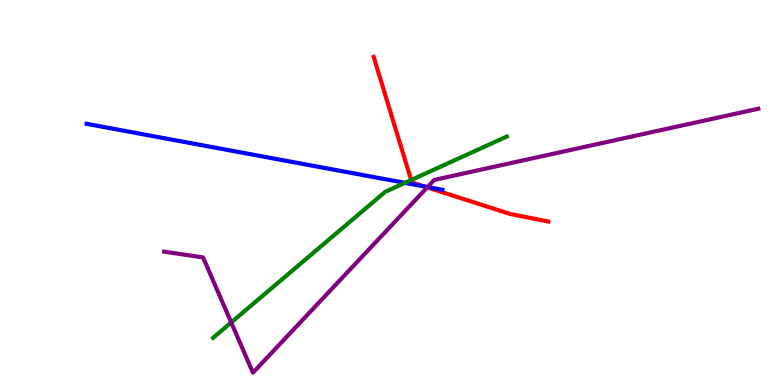[{'lines': ['blue', 'red'], 'intersections': [{'x': 5.48, 'y': 5.16}]}, {'lines': ['green', 'red'], 'intersections': [{'x': 5.31, 'y': 5.32}]}, {'lines': ['purple', 'red'], 'intersections': [{'x': 5.51, 'y': 5.13}]}, {'lines': ['blue', 'green'], 'intersections': [{'x': 5.23, 'y': 5.25}]}, {'lines': ['blue', 'purple'], 'intersections': [{'x': 5.52, 'y': 5.14}]}, {'lines': ['green', 'purple'], 'intersections': [{'x': 2.98, 'y': 1.62}]}]